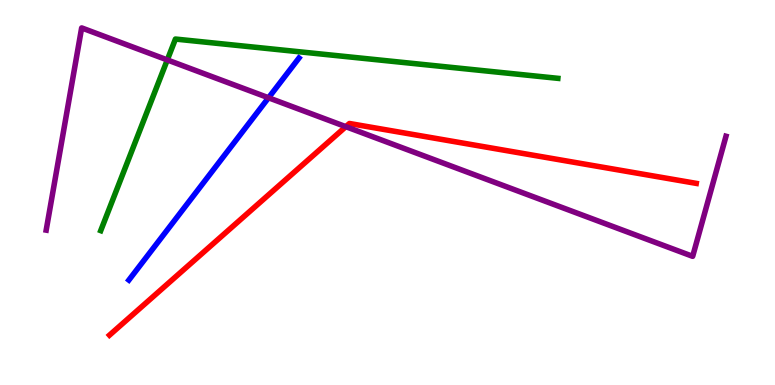[{'lines': ['blue', 'red'], 'intersections': []}, {'lines': ['green', 'red'], 'intersections': []}, {'lines': ['purple', 'red'], 'intersections': [{'x': 4.46, 'y': 6.71}]}, {'lines': ['blue', 'green'], 'intersections': []}, {'lines': ['blue', 'purple'], 'intersections': [{'x': 3.46, 'y': 7.46}]}, {'lines': ['green', 'purple'], 'intersections': [{'x': 2.16, 'y': 8.44}]}]